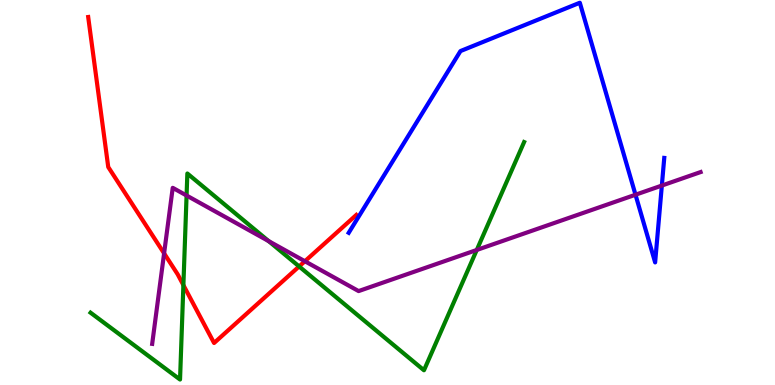[{'lines': ['blue', 'red'], 'intersections': []}, {'lines': ['green', 'red'], 'intersections': [{'x': 2.37, 'y': 2.59}, {'x': 3.86, 'y': 3.08}]}, {'lines': ['purple', 'red'], 'intersections': [{'x': 2.12, 'y': 3.42}, {'x': 3.93, 'y': 3.21}]}, {'lines': ['blue', 'green'], 'intersections': []}, {'lines': ['blue', 'purple'], 'intersections': [{'x': 8.2, 'y': 4.94}, {'x': 8.54, 'y': 5.18}]}, {'lines': ['green', 'purple'], 'intersections': [{'x': 2.41, 'y': 4.92}, {'x': 3.47, 'y': 3.74}, {'x': 6.15, 'y': 3.51}]}]